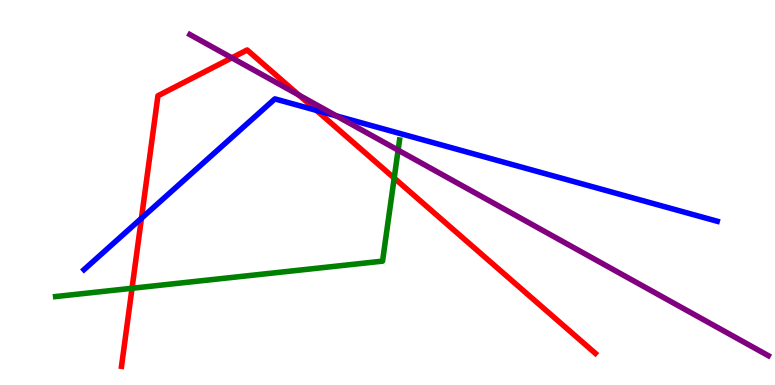[{'lines': ['blue', 'red'], 'intersections': [{'x': 1.83, 'y': 4.33}, {'x': 4.08, 'y': 7.13}]}, {'lines': ['green', 'red'], 'intersections': [{'x': 1.7, 'y': 2.51}, {'x': 5.09, 'y': 5.37}]}, {'lines': ['purple', 'red'], 'intersections': [{'x': 2.99, 'y': 8.5}, {'x': 3.86, 'y': 7.53}]}, {'lines': ['blue', 'green'], 'intersections': []}, {'lines': ['blue', 'purple'], 'intersections': [{'x': 4.34, 'y': 6.99}]}, {'lines': ['green', 'purple'], 'intersections': [{'x': 5.14, 'y': 6.1}]}]